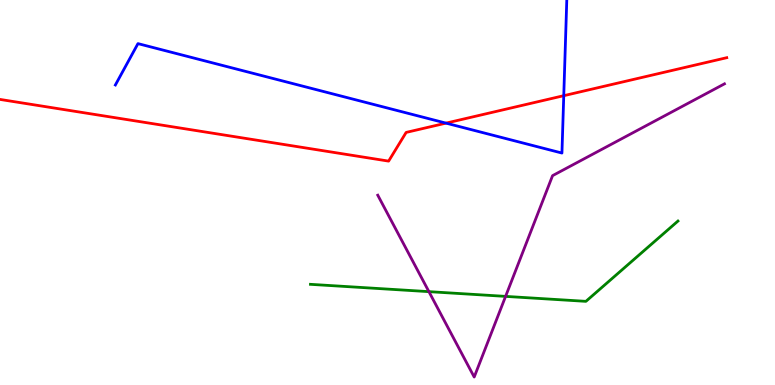[{'lines': ['blue', 'red'], 'intersections': [{'x': 5.76, 'y': 6.8}, {'x': 7.27, 'y': 7.51}]}, {'lines': ['green', 'red'], 'intersections': []}, {'lines': ['purple', 'red'], 'intersections': []}, {'lines': ['blue', 'green'], 'intersections': []}, {'lines': ['blue', 'purple'], 'intersections': []}, {'lines': ['green', 'purple'], 'intersections': [{'x': 5.53, 'y': 2.42}, {'x': 6.52, 'y': 2.3}]}]